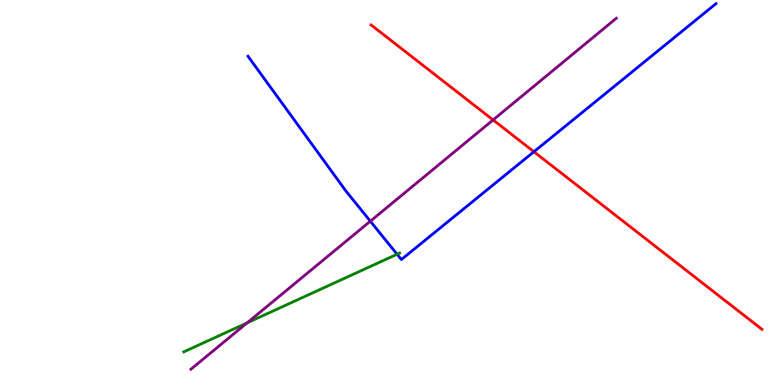[{'lines': ['blue', 'red'], 'intersections': [{'x': 6.89, 'y': 6.06}]}, {'lines': ['green', 'red'], 'intersections': []}, {'lines': ['purple', 'red'], 'intersections': [{'x': 6.36, 'y': 6.88}]}, {'lines': ['blue', 'green'], 'intersections': [{'x': 5.12, 'y': 3.4}]}, {'lines': ['blue', 'purple'], 'intersections': [{'x': 4.78, 'y': 4.25}]}, {'lines': ['green', 'purple'], 'intersections': [{'x': 3.19, 'y': 1.61}]}]